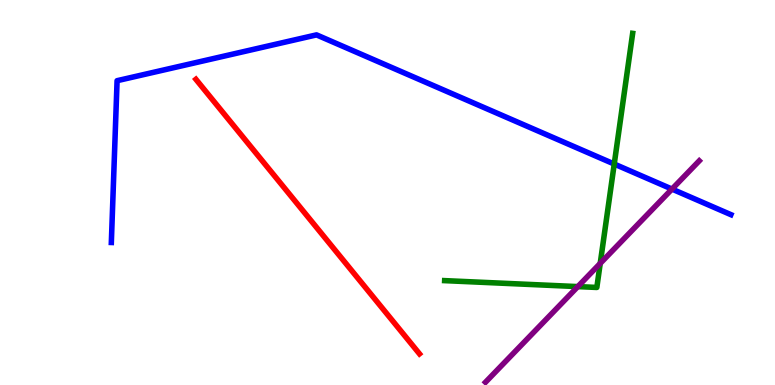[{'lines': ['blue', 'red'], 'intersections': []}, {'lines': ['green', 'red'], 'intersections': []}, {'lines': ['purple', 'red'], 'intersections': []}, {'lines': ['blue', 'green'], 'intersections': [{'x': 7.93, 'y': 5.74}]}, {'lines': ['blue', 'purple'], 'intersections': [{'x': 8.67, 'y': 5.09}]}, {'lines': ['green', 'purple'], 'intersections': [{'x': 7.46, 'y': 2.56}, {'x': 7.74, 'y': 3.16}]}]